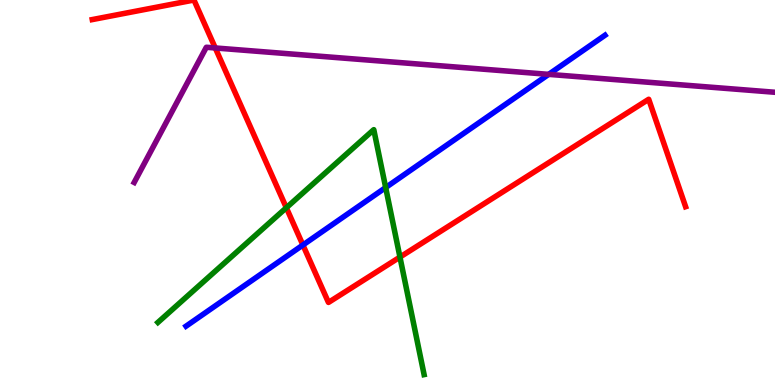[{'lines': ['blue', 'red'], 'intersections': [{'x': 3.91, 'y': 3.64}]}, {'lines': ['green', 'red'], 'intersections': [{'x': 3.69, 'y': 4.6}, {'x': 5.16, 'y': 3.32}]}, {'lines': ['purple', 'red'], 'intersections': [{'x': 2.78, 'y': 8.75}]}, {'lines': ['blue', 'green'], 'intersections': [{'x': 4.98, 'y': 5.13}]}, {'lines': ['blue', 'purple'], 'intersections': [{'x': 7.08, 'y': 8.07}]}, {'lines': ['green', 'purple'], 'intersections': []}]